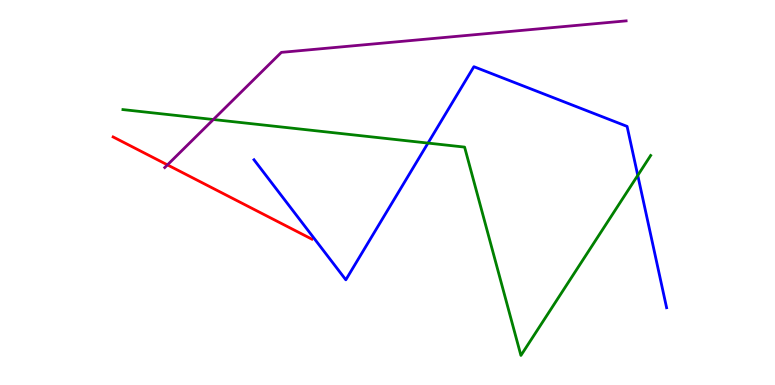[{'lines': ['blue', 'red'], 'intersections': []}, {'lines': ['green', 'red'], 'intersections': []}, {'lines': ['purple', 'red'], 'intersections': [{'x': 2.16, 'y': 5.72}]}, {'lines': ['blue', 'green'], 'intersections': [{'x': 5.52, 'y': 6.28}, {'x': 8.23, 'y': 5.44}]}, {'lines': ['blue', 'purple'], 'intersections': []}, {'lines': ['green', 'purple'], 'intersections': [{'x': 2.75, 'y': 6.9}]}]